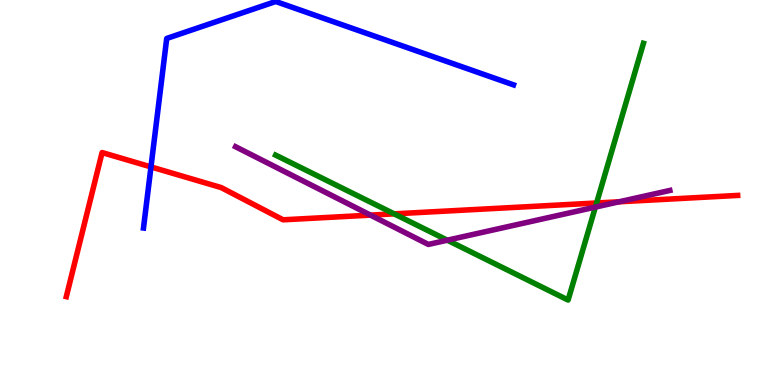[{'lines': ['blue', 'red'], 'intersections': [{'x': 1.95, 'y': 5.66}]}, {'lines': ['green', 'red'], 'intersections': [{'x': 5.09, 'y': 4.45}, {'x': 7.7, 'y': 4.73}]}, {'lines': ['purple', 'red'], 'intersections': [{'x': 4.78, 'y': 4.41}, {'x': 7.99, 'y': 4.76}]}, {'lines': ['blue', 'green'], 'intersections': []}, {'lines': ['blue', 'purple'], 'intersections': []}, {'lines': ['green', 'purple'], 'intersections': [{'x': 5.77, 'y': 3.76}, {'x': 7.68, 'y': 4.62}]}]